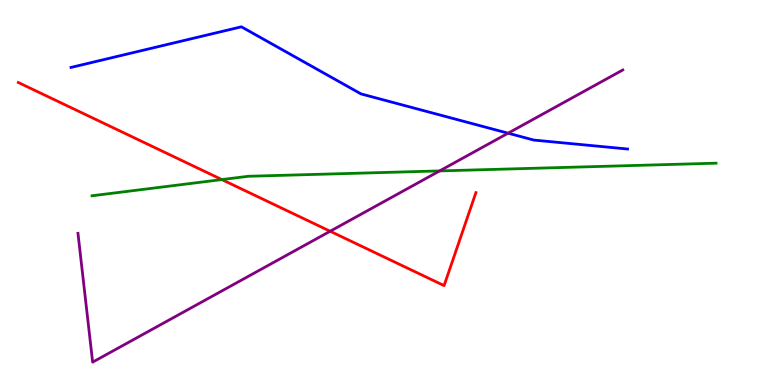[{'lines': ['blue', 'red'], 'intersections': []}, {'lines': ['green', 'red'], 'intersections': [{'x': 2.86, 'y': 5.34}]}, {'lines': ['purple', 'red'], 'intersections': [{'x': 4.26, 'y': 3.99}]}, {'lines': ['blue', 'green'], 'intersections': []}, {'lines': ['blue', 'purple'], 'intersections': [{'x': 6.56, 'y': 6.54}]}, {'lines': ['green', 'purple'], 'intersections': [{'x': 5.67, 'y': 5.56}]}]